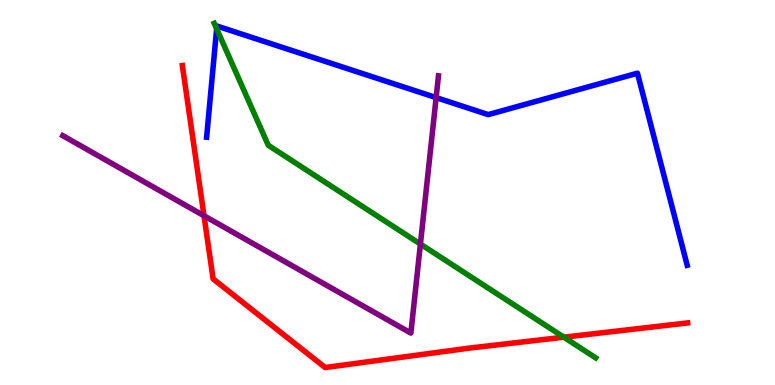[{'lines': ['blue', 'red'], 'intersections': []}, {'lines': ['green', 'red'], 'intersections': [{'x': 7.28, 'y': 1.24}]}, {'lines': ['purple', 'red'], 'intersections': [{'x': 2.63, 'y': 4.4}]}, {'lines': ['blue', 'green'], 'intersections': [{'x': 2.8, 'y': 9.25}]}, {'lines': ['blue', 'purple'], 'intersections': [{'x': 5.63, 'y': 7.46}]}, {'lines': ['green', 'purple'], 'intersections': [{'x': 5.42, 'y': 3.66}]}]